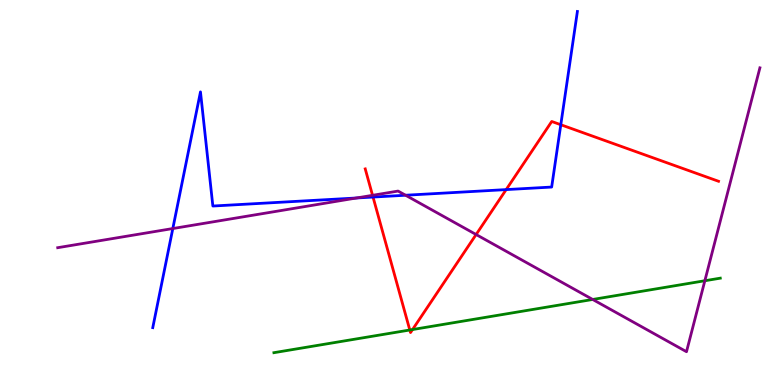[{'lines': ['blue', 'red'], 'intersections': [{'x': 4.81, 'y': 4.88}, {'x': 6.53, 'y': 5.08}, {'x': 7.24, 'y': 6.76}]}, {'lines': ['green', 'red'], 'intersections': [{'x': 5.29, 'y': 1.43}, {'x': 5.32, 'y': 1.44}]}, {'lines': ['purple', 'red'], 'intersections': [{'x': 4.81, 'y': 4.93}, {'x': 6.14, 'y': 3.91}]}, {'lines': ['blue', 'green'], 'intersections': []}, {'lines': ['blue', 'purple'], 'intersections': [{'x': 2.23, 'y': 4.06}, {'x': 4.6, 'y': 4.86}, {'x': 5.23, 'y': 4.93}]}, {'lines': ['green', 'purple'], 'intersections': [{'x': 7.65, 'y': 2.22}, {'x': 9.09, 'y': 2.71}]}]